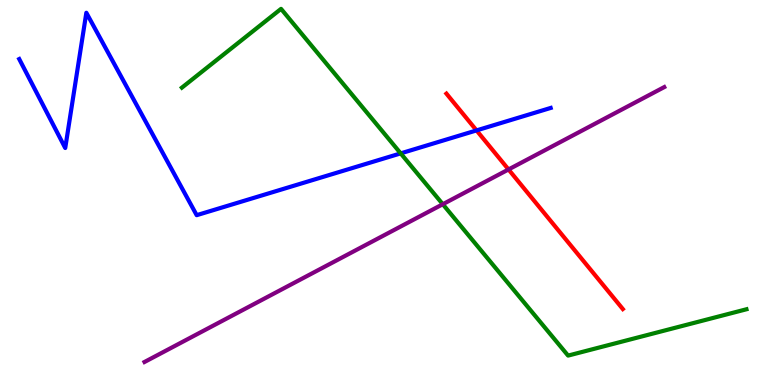[{'lines': ['blue', 'red'], 'intersections': [{'x': 6.15, 'y': 6.61}]}, {'lines': ['green', 'red'], 'intersections': []}, {'lines': ['purple', 'red'], 'intersections': [{'x': 6.56, 'y': 5.6}]}, {'lines': ['blue', 'green'], 'intersections': [{'x': 5.17, 'y': 6.02}]}, {'lines': ['blue', 'purple'], 'intersections': []}, {'lines': ['green', 'purple'], 'intersections': [{'x': 5.71, 'y': 4.7}]}]